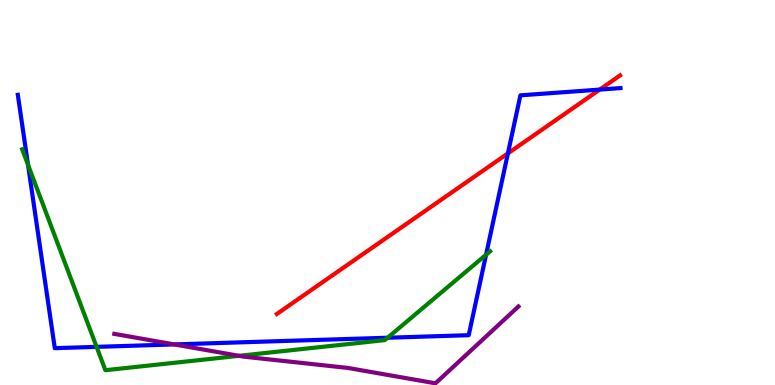[{'lines': ['blue', 'red'], 'intersections': [{'x': 6.55, 'y': 6.02}, {'x': 7.74, 'y': 7.67}]}, {'lines': ['green', 'red'], 'intersections': []}, {'lines': ['purple', 'red'], 'intersections': []}, {'lines': ['blue', 'green'], 'intersections': [{'x': 0.362, 'y': 5.72}, {'x': 1.25, 'y': 0.991}, {'x': 5.0, 'y': 1.23}, {'x': 6.27, 'y': 3.38}]}, {'lines': ['blue', 'purple'], 'intersections': [{'x': 2.25, 'y': 1.05}]}, {'lines': ['green', 'purple'], 'intersections': [{'x': 3.08, 'y': 0.758}]}]